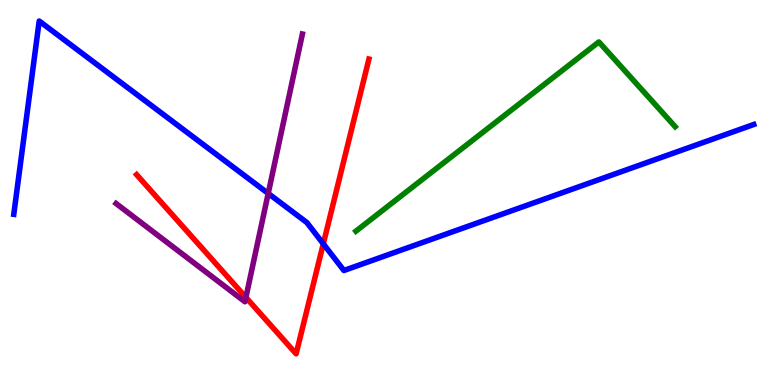[{'lines': ['blue', 'red'], 'intersections': [{'x': 4.17, 'y': 3.67}]}, {'lines': ['green', 'red'], 'intersections': []}, {'lines': ['purple', 'red'], 'intersections': [{'x': 3.17, 'y': 2.28}]}, {'lines': ['blue', 'green'], 'intersections': []}, {'lines': ['blue', 'purple'], 'intersections': [{'x': 3.46, 'y': 4.98}]}, {'lines': ['green', 'purple'], 'intersections': []}]